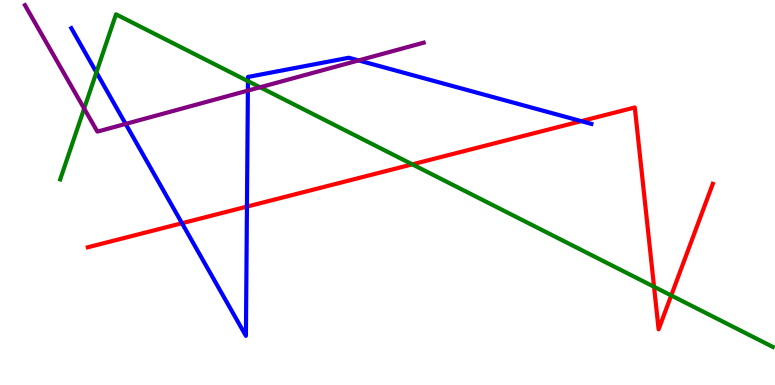[{'lines': ['blue', 'red'], 'intersections': [{'x': 2.35, 'y': 4.2}, {'x': 3.19, 'y': 4.63}, {'x': 7.5, 'y': 6.85}]}, {'lines': ['green', 'red'], 'intersections': [{'x': 5.32, 'y': 5.73}, {'x': 8.44, 'y': 2.55}, {'x': 8.66, 'y': 2.33}]}, {'lines': ['purple', 'red'], 'intersections': []}, {'lines': ['blue', 'green'], 'intersections': [{'x': 1.24, 'y': 8.12}, {'x': 3.2, 'y': 7.89}]}, {'lines': ['blue', 'purple'], 'intersections': [{'x': 1.62, 'y': 6.78}, {'x': 3.2, 'y': 7.65}, {'x': 4.63, 'y': 8.43}]}, {'lines': ['green', 'purple'], 'intersections': [{'x': 1.09, 'y': 7.18}, {'x': 3.36, 'y': 7.73}]}]